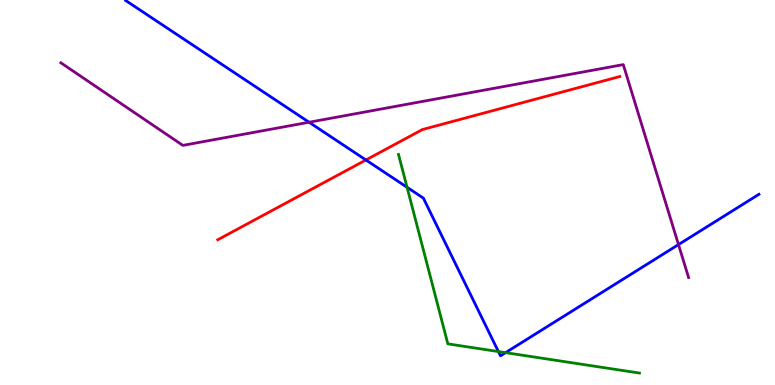[{'lines': ['blue', 'red'], 'intersections': [{'x': 4.72, 'y': 5.84}]}, {'lines': ['green', 'red'], 'intersections': []}, {'lines': ['purple', 'red'], 'intersections': []}, {'lines': ['blue', 'green'], 'intersections': [{'x': 5.25, 'y': 5.14}, {'x': 6.43, 'y': 0.868}, {'x': 6.52, 'y': 0.84}]}, {'lines': ['blue', 'purple'], 'intersections': [{'x': 3.99, 'y': 6.82}, {'x': 8.75, 'y': 3.65}]}, {'lines': ['green', 'purple'], 'intersections': []}]